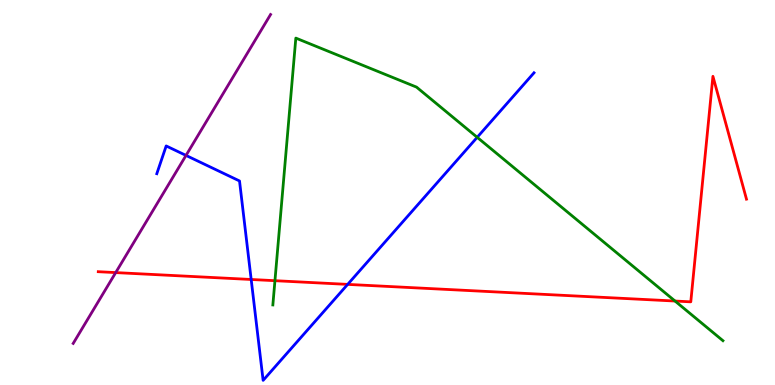[{'lines': ['blue', 'red'], 'intersections': [{'x': 3.24, 'y': 2.74}, {'x': 4.49, 'y': 2.61}]}, {'lines': ['green', 'red'], 'intersections': [{'x': 3.55, 'y': 2.71}, {'x': 8.71, 'y': 2.18}]}, {'lines': ['purple', 'red'], 'intersections': [{'x': 1.49, 'y': 2.92}]}, {'lines': ['blue', 'green'], 'intersections': [{'x': 6.16, 'y': 6.43}]}, {'lines': ['blue', 'purple'], 'intersections': [{'x': 2.4, 'y': 5.96}]}, {'lines': ['green', 'purple'], 'intersections': []}]